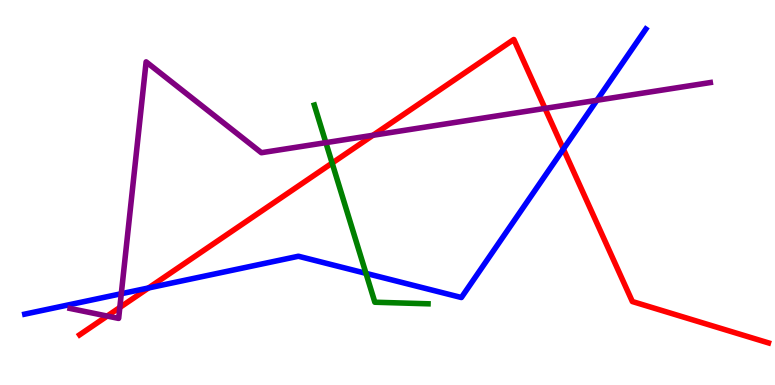[{'lines': ['blue', 'red'], 'intersections': [{'x': 1.92, 'y': 2.52}, {'x': 7.27, 'y': 6.13}]}, {'lines': ['green', 'red'], 'intersections': [{'x': 4.29, 'y': 5.76}]}, {'lines': ['purple', 'red'], 'intersections': [{'x': 1.38, 'y': 1.79}, {'x': 1.55, 'y': 2.01}, {'x': 4.81, 'y': 6.49}, {'x': 7.03, 'y': 7.18}]}, {'lines': ['blue', 'green'], 'intersections': [{'x': 4.72, 'y': 2.9}]}, {'lines': ['blue', 'purple'], 'intersections': [{'x': 1.57, 'y': 2.37}, {'x': 7.7, 'y': 7.4}]}, {'lines': ['green', 'purple'], 'intersections': [{'x': 4.2, 'y': 6.3}]}]